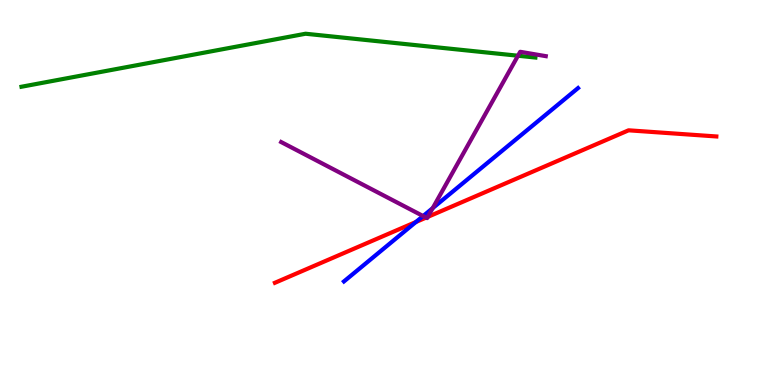[{'lines': ['blue', 'red'], 'intersections': [{'x': 5.37, 'y': 4.23}]}, {'lines': ['green', 'red'], 'intersections': []}, {'lines': ['purple', 'red'], 'intersections': [{'x': 5.5, 'y': 4.35}, {'x': 5.52, 'y': 4.37}]}, {'lines': ['blue', 'green'], 'intersections': []}, {'lines': ['blue', 'purple'], 'intersections': [{'x': 5.46, 'y': 4.39}, {'x': 5.58, 'y': 4.59}]}, {'lines': ['green', 'purple'], 'intersections': [{'x': 6.68, 'y': 8.55}]}]